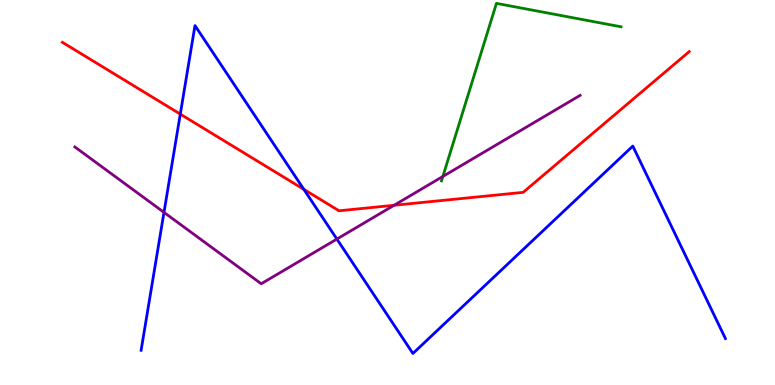[{'lines': ['blue', 'red'], 'intersections': [{'x': 2.33, 'y': 7.04}, {'x': 3.92, 'y': 5.08}]}, {'lines': ['green', 'red'], 'intersections': []}, {'lines': ['purple', 'red'], 'intersections': [{'x': 5.08, 'y': 4.67}]}, {'lines': ['blue', 'green'], 'intersections': []}, {'lines': ['blue', 'purple'], 'intersections': [{'x': 2.12, 'y': 4.48}, {'x': 4.35, 'y': 3.79}]}, {'lines': ['green', 'purple'], 'intersections': [{'x': 5.71, 'y': 5.42}]}]